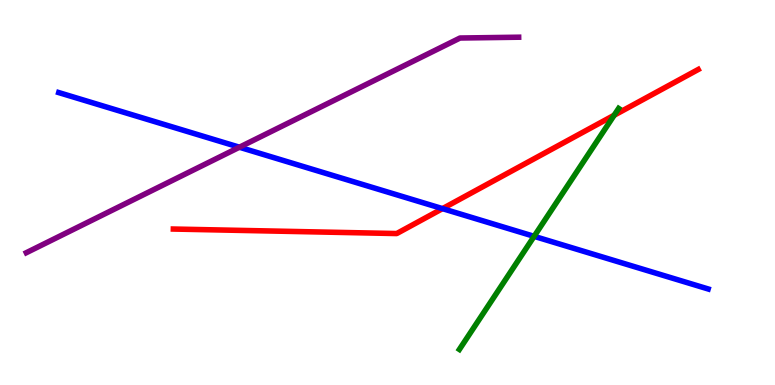[{'lines': ['blue', 'red'], 'intersections': [{'x': 5.71, 'y': 4.58}]}, {'lines': ['green', 'red'], 'intersections': [{'x': 7.92, 'y': 7.01}]}, {'lines': ['purple', 'red'], 'intersections': []}, {'lines': ['blue', 'green'], 'intersections': [{'x': 6.89, 'y': 3.86}]}, {'lines': ['blue', 'purple'], 'intersections': [{'x': 3.09, 'y': 6.18}]}, {'lines': ['green', 'purple'], 'intersections': []}]